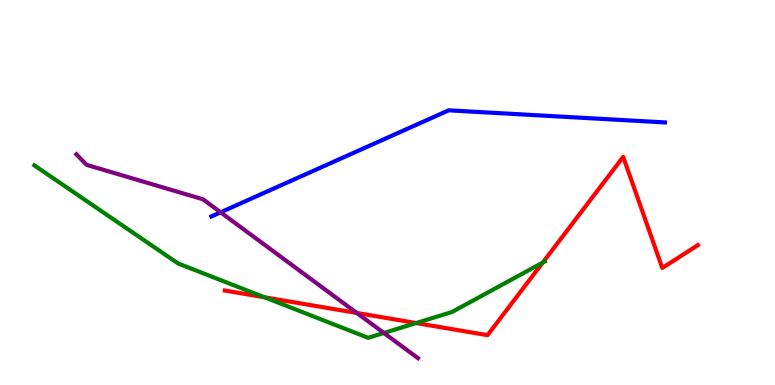[{'lines': ['blue', 'red'], 'intersections': []}, {'lines': ['green', 'red'], 'intersections': [{'x': 3.41, 'y': 2.28}, {'x': 5.37, 'y': 1.61}, {'x': 7.0, 'y': 3.18}]}, {'lines': ['purple', 'red'], 'intersections': [{'x': 4.6, 'y': 1.87}]}, {'lines': ['blue', 'green'], 'intersections': []}, {'lines': ['blue', 'purple'], 'intersections': [{'x': 2.85, 'y': 4.49}]}, {'lines': ['green', 'purple'], 'intersections': [{'x': 4.95, 'y': 1.35}]}]